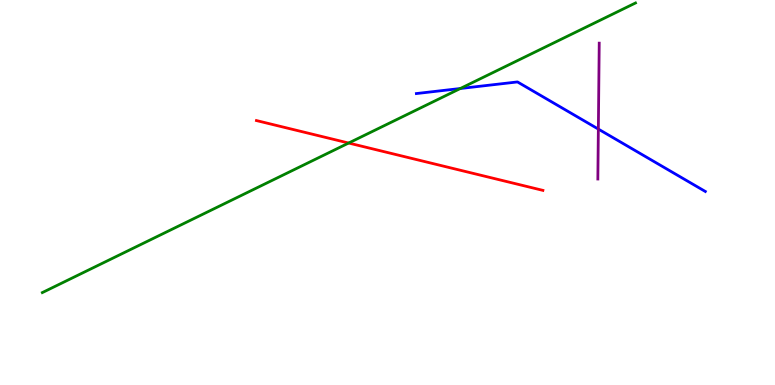[{'lines': ['blue', 'red'], 'intersections': []}, {'lines': ['green', 'red'], 'intersections': [{'x': 4.5, 'y': 6.28}]}, {'lines': ['purple', 'red'], 'intersections': []}, {'lines': ['blue', 'green'], 'intersections': [{'x': 5.94, 'y': 7.7}]}, {'lines': ['blue', 'purple'], 'intersections': [{'x': 7.72, 'y': 6.65}]}, {'lines': ['green', 'purple'], 'intersections': []}]